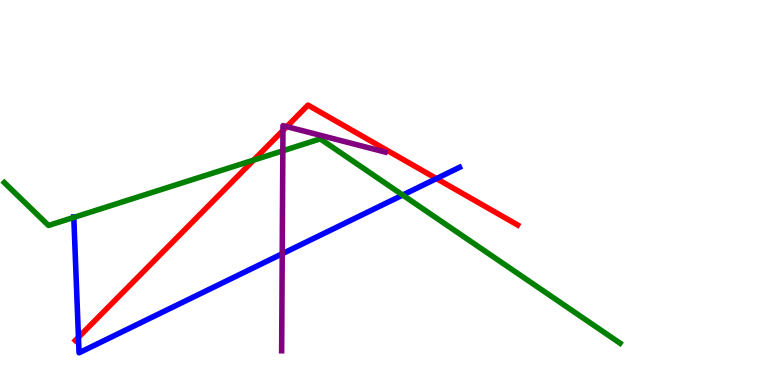[{'lines': ['blue', 'red'], 'intersections': [{'x': 1.01, 'y': 1.24}, {'x': 5.63, 'y': 5.36}]}, {'lines': ['green', 'red'], 'intersections': [{'x': 3.27, 'y': 5.84}]}, {'lines': ['purple', 'red'], 'intersections': [{'x': 3.65, 'y': 6.61}, {'x': 3.7, 'y': 6.71}]}, {'lines': ['blue', 'green'], 'intersections': [{'x': 0.952, 'y': 4.35}, {'x': 5.2, 'y': 4.93}]}, {'lines': ['blue', 'purple'], 'intersections': [{'x': 3.64, 'y': 3.41}]}, {'lines': ['green', 'purple'], 'intersections': [{'x': 3.65, 'y': 6.08}]}]